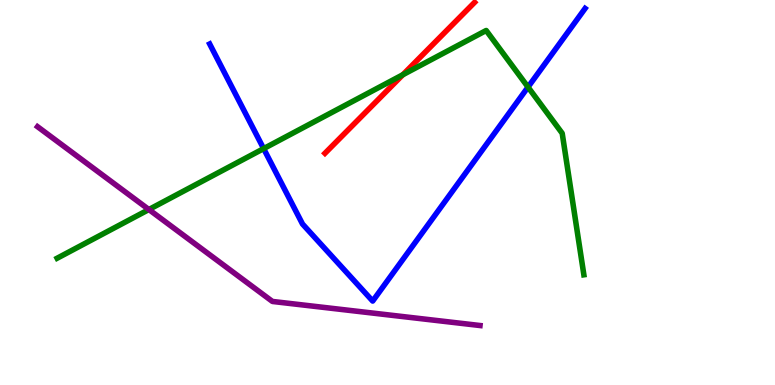[{'lines': ['blue', 'red'], 'intersections': []}, {'lines': ['green', 'red'], 'intersections': [{'x': 5.2, 'y': 8.06}]}, {'lines': ['purple', 'red'], 'intersections': []}, {'lines': ['blue', 'green'], 'intersections': [{'x': 3.4, 'y': 6.14}, {'x': 6.81, 'y': 7.74}]}, {'lines': ['blue', 'purple'], 'intersections': []}, {'lines': ['green', 'purple'], 'intersections': [{'x': 1.92, 'y': 4.56}]}]